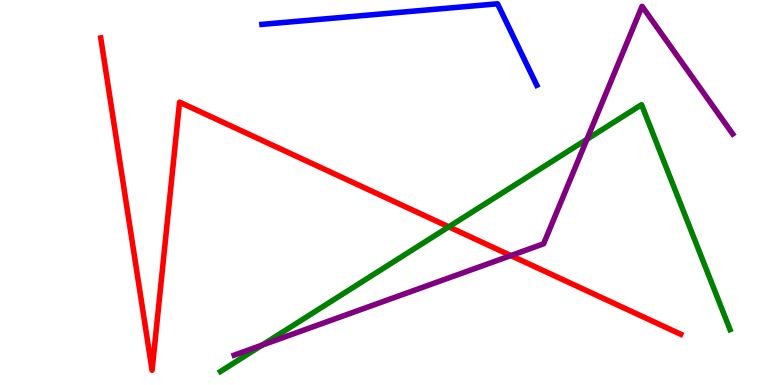[{'lines': ['blue', 'red'], 'intersections': []}, {'lines': ['green', 'red'], 'intersections': [{'x': 5.79, 'y': 4.11}]}, {'lines': ['purple', 'red'], 'intersections': [{'x': 6.59, 'y': 3.36}]}, {'lines': ['blue', 'green'], 'intersections': []}, {'lines': ['blue', 'purple'], 'intersections': []}, {'lines': ['green', 'purple'], 'intersections': [{'x': 3.38, 'y': 1.04}, {'x': 7.57, 'y': 6.38}]}]